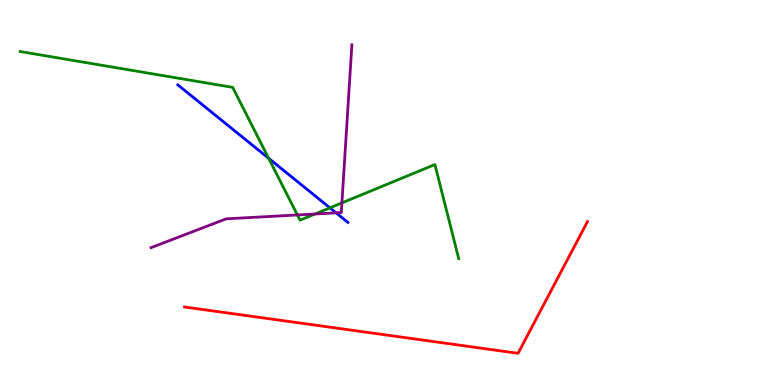[{'lines': ['blue', 'red'], 'intersections': []}, {'lines': ['green', 'red'], 'intersections': []}, {'lines': ['purple', 'red'], 'intersections': []}, {'lines': ['blue', 'green'], 'intersections': [{'x': 3.47, 'y': 5.89}, {'x': 4.26, 'y': 4.6}]}, {'lines': ['blue', 'purple'], 'intersections': [{'x': 4.34, 'y': 4.47}]}, {'lines': ['green', 'purple'], 'intersections': [{'x': 3.84, 'y': 4.42}, {'x': 4.06, 'y': 4.44}, {'x': 4.41, 'y': 4.73}]}]